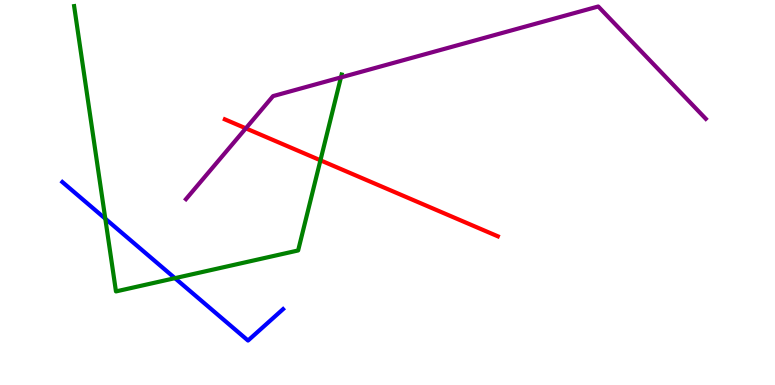[{'lines': ['blue', 'red'], 'intersections': []}, {'lines': ['green', 'red'], 'intersections': [{'x': 4.13, 'y': 5.84}]}, {'lines': ['purple', 'red'], 'intersections': [{'x': 3.17, 'y': 6.67}]}, {'lines': ['blue', 'green'], 'intersections': [{'x': 1.36, 'y': 4.32}, {'x': 2.26, 'y': 2.78}]}, {'lines': ['blue', 'purple'], 'intersections': []}, {'lines': ['green', 'purple'], 'intersections': [{'x': 4.4, 'y': 7.99}]}]